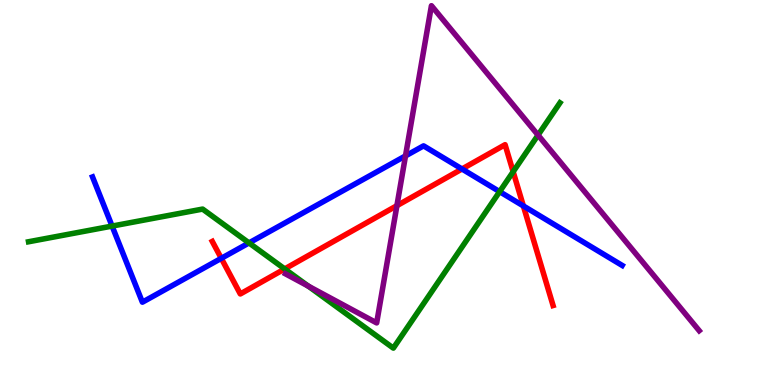[{'lines': ['blue', 'red'], 'intersections': [{'x': 2.86, 'y': 3.29}, {'x': 5.96, 'y': 5.61}, {'x': 6.75, 'y': 4.65}]}, {'lines': ['green', 'red'], 'intersections': [{'x': 3.67, 'y': 3.01}, {'x': 6.62, 'y': 5.54}]}, {'lines': ['purple', 'red'], 'intersections': [{'x': 5.12, 'y': 4.66}]}, {'lines': ['blue', 'green'], 'intersections': [{'x': 1.45, 'y': 4.13}, {'x': 3.21, 'y': 3.69}, {'x': 6.45, 'y': 5.02}]}, {'lines': ['blue', 'purple'], 'intersections': [{'x': 5.23, 'y': 5.95}]}, {'lines': ['green', 'purple'], 'intersections': [{'x': 3.98, 'y': 2.57}, {'x': 6.94, 'y': 6.49}]}]